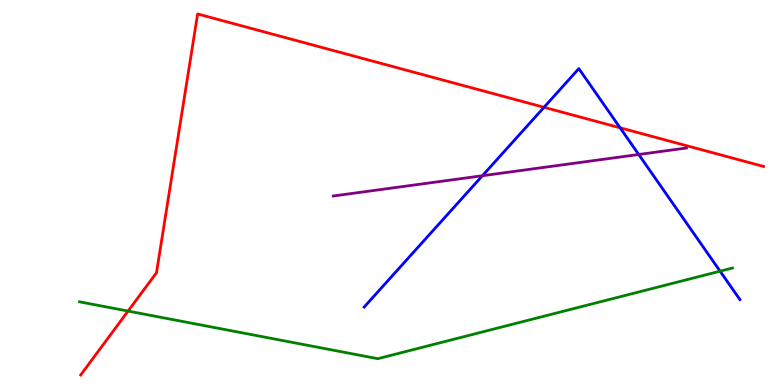[{'lines': ['blue', 'red'], 'intersections': [{'x': 7.02, 'y': 7.21}, {'x': 8.0, 'y': 6.68}]}, {'lines': ['green', 'red'], 'intersections': [{'x': 1.65, 'y': 1.92}]}, {'lines': ['purple', 'red'], 'intersections': []}, {'lines': ['blue', 'green'], 'intersections': [{'x': 9.29, 'y': 2.96}]}, {'lines': ['blue', 'purple'], 'intersections': [{'x': 6.22, 'y': 5.44}, {'x': 8.24, 'y': 5.99}]}, {'lines': ['green', 'purple'], 'intersections': []}]